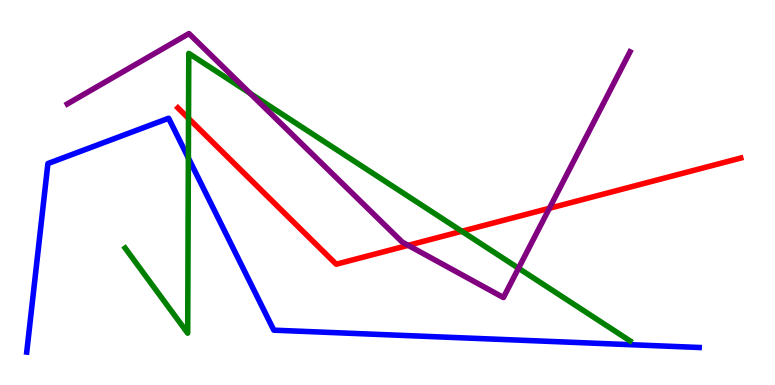[{'lines': ['blue', 'red'], 'intersections': []}, {'lines': ['green', 'red'], 'intersections': [{'x': 2.43, 'y': 6.93}, {'x': 5.96, 'y': 3.99}]}, {'lines': ['purple', 'red'], 'intersections': [{'x': 5.27, 'y': 3.63}, {'x': 7.09, 'y': 4.59}]}, {'lines': ['blue', 'green'], 'intersections': [{'x': 2.43, 'y': 5.9}]}, {'lines': ['blue', 'purple'], 'intersections': []}, {'lines': ['green', 'purple'], 'intersections': [{'x': 3.23, 'y': 7.58}, {'x': 6.69, 'y': 3.03}]}]